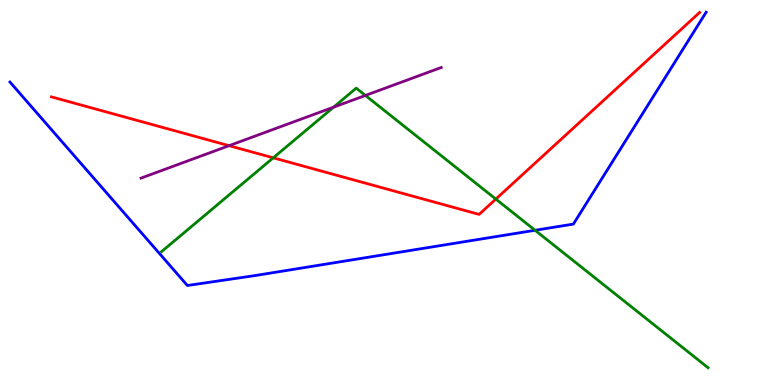[{'lines': ['blue', 'red'], 'intersections': []}, {'lines': ['green', 'red'], 'intersections': [{'x': 3.53, 'y': 5.9}, {'x': 6.4, 'y': 4.83}]}, {'lines': ['purple', 'red'], 'intersections': [{'x': 2.96, 'y': 6.22}]}, {'lines': ['blue', 'green'], 'intersections': [{'x': 6.9, 'y': 4.02}]}, {'lines': ['blue', 'purple'], 'intersections': []}, {'lines': ['green', 'purple'], 'intersections': [{'x': 4.3, 'y': 7.22}, {'x': 4.71, 'y': 7.52}]}]